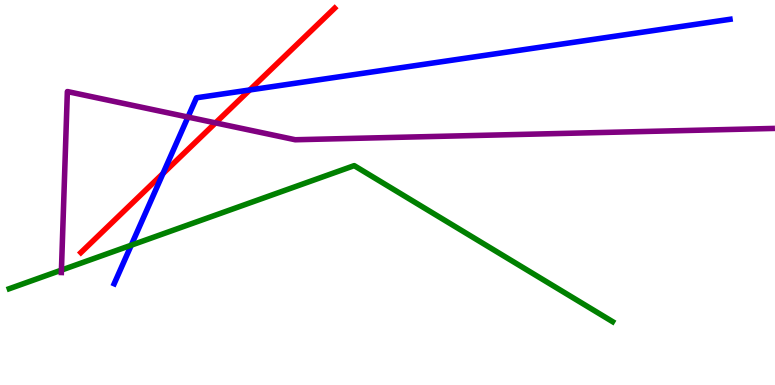[{'lines': ['blue', 'red'], 'intersections': [{'x': 2.1, 'y': 5.49}, {'x': 3.22, 'y': 7.66}]}, {'lines': ['green', 'red'], 'intersections': []}, {'lines': ['purple', 'red'], 'intersections': [{'x': 2.78, 'y': 6.81}]}, {'lines': ['blue', 'green'], 'intersections': [{'x': 1.69, 'y': 3.63}]}, {'lines': ['blue', 'purple'], 'intersections': [{'x': 2.43, 'y': 6.96}]}, {'lines': ['green', 'purple'], 'intersections': [{'x': 0.793, 'y': 2.98}]}]